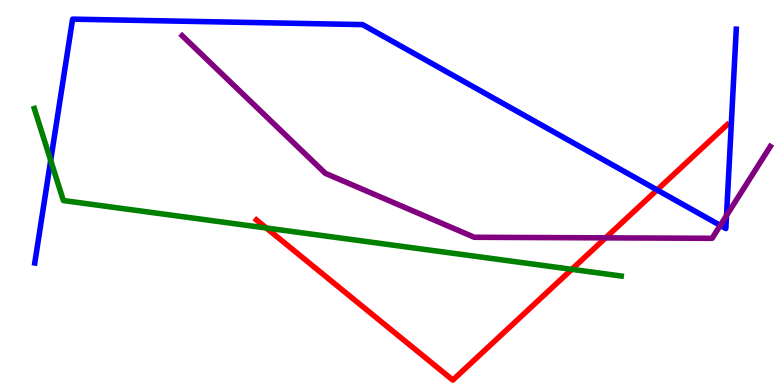[{'lines': ['blue', 'red'], 'intersections': [{'x': 8.48, 'y': 5.07}]}, {'lines': ['green', 'red'], 'intersections': [{'x': 3.44, 'y': 4.08}, {'x': 7.38, 'y': 3.0}]}, {'lines': ['purple', 'red'], 'intersections': [{'x': 7.81, 'y': 3.82}]}, {'lines': ['blue', 'green'], 'intersections': [{'x': 0.654, 'y': 5.83}]}, {'lines': ['blue', 'purple'], 'intersections': [{'x': 9.29, 'y': 4.15}, {'x': 9.37, 'y': 4.4}]}, {'lines': ['green', 'purple'], 'intersections': []}]